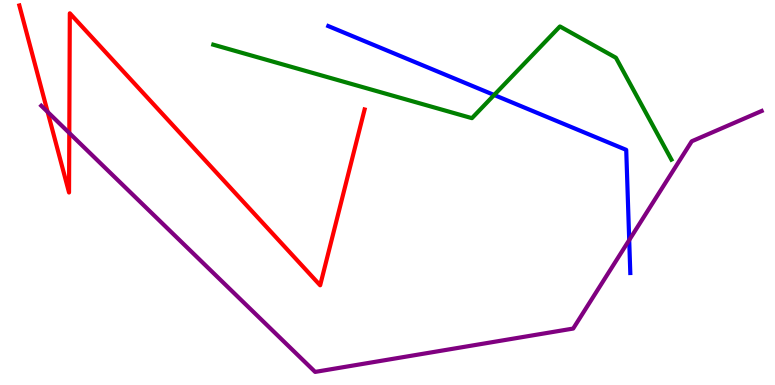[{'lines': ['blue', 'red'], 'intersections': []}, {'lines': ['green', 'red'], 'intersections': []}, {'lines': ['purple', 'red'], 'intersections': [{'x': 0.615, 'y': 7.09}, {'x': 0.894, 'y': 6.55}]}, {'lines': ['blue', 'green'], 'intersections': [{'x': 6.38, 'y': 7.53}]}, {'lines': ['blue', 'purple'], 'intersections': [{'x': 8.12, 'y': 3.76}]}, {'lines': ['green', 'purple'], 'intersections': []}]